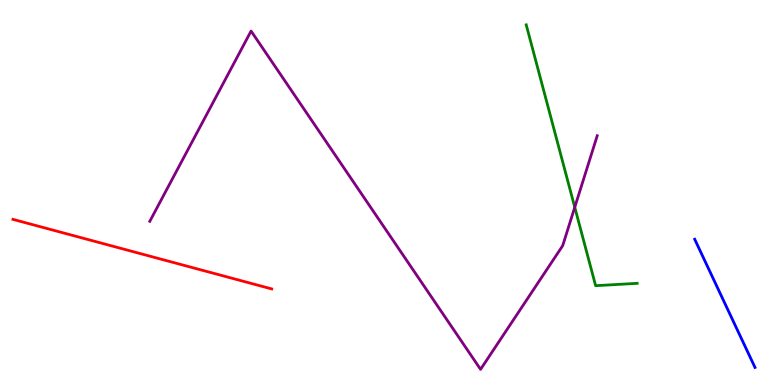[{'lines': ['blue', 'red'], 'intersections': []}, {'lines': ['green', 'red'], 'intersections': []}, {'lines': ['purple', 'red'], 'intersections': []}, {'lines': ['blue', 'green'], 'intersections': []}, {'lines': ['blue', 'purple'], 'intersections': []}, {'lines': ['green', 'purple'], 'intersections': [{'x': 7.42, 'y': 4.62}]}]